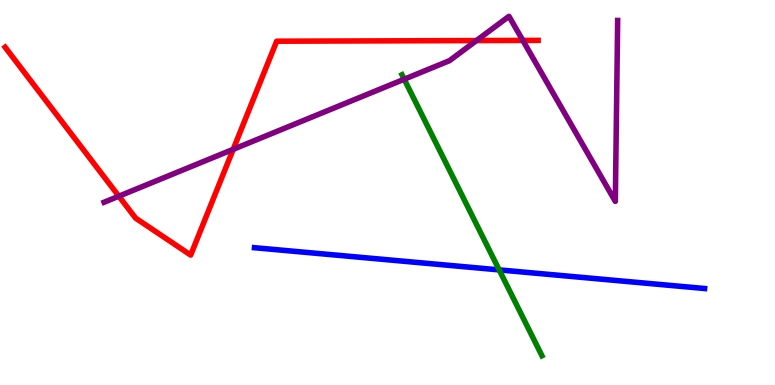[{'lines': ['blue', 'red'], 'intersections': []}, {'lines': ['green', 'red'], 'intersections': []}, {'lines': ['purple', 'red'], 'intersections': [{'x': 1.53, 'y': 4.9}, {'x': 3.01, 'y': 6.12}, {'x': 6.15, 'y': 8.95}, {'x': 6.75, 'y': 8.95}]}, {'lines': ['blue', 'green'], 'intersections': [{'x': 6.44, 'y': 2.99}]}, {'lines': ['blue', 'purple'], 'intersections': []}, {'lines': ['green', 'purple'], 'intersections': [{'x': 5.22, 'y': 7.94}]}]